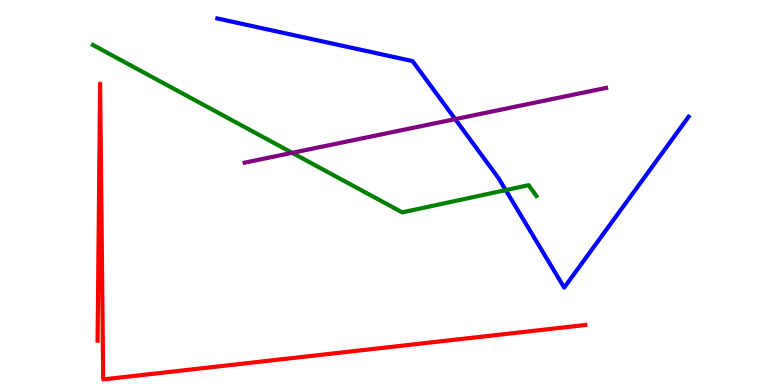[{'lines': ['blue', 'red'], 'intersections': []}, {'lines': ['green', 'red'], 'intersections': []}, {'lines': ['purple', 'red'], 'intersections': []}, {'lines': ['blue', 'green'], 'intersections': [{'x': 6.53, 'y': 5.06}]}, {'lines': ['blue', 'purple'], 'intersections': [{'x': 5.87, 'y': 6.91}]}, {'lines': ['green', 'purple'], 'intersections': [{'x': 3.77, 'y': 6.03}]}]